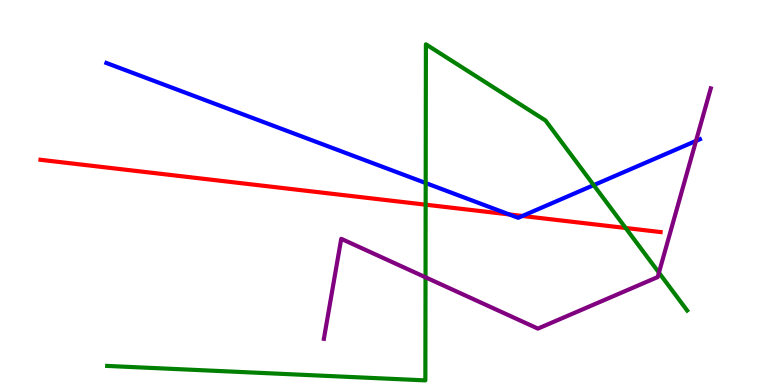[{'lines': ['blue', 'red'], 'intersections': [{'x': 6.57, 'y': 4.43}, {'x': 6.74, 'y': 4.39}]}, {'lines': ['green', 'red'], 'intersections': [{'x': 5.49, 'y': 4.68}, {'x': 8.07, 'y': 4.08}]}, {'lines': ['purple', 'red'], 'intersections': []}, {'lines': ['blue', 'green'], 'intersections': [{'x': 5.49, 'y': 5.25}, {'x': 7.66, 'y': 5.19}]}, {'lines': ['blue', 'purple'], 'intersections': [{'x': 8.98, 'y': 6.34}]}, {'lines': ['green', 'purple'], 'intersections': [{'x': 5.49, 'y': 2.8}, {'x': 8.5, 'y': 2.92}]}]